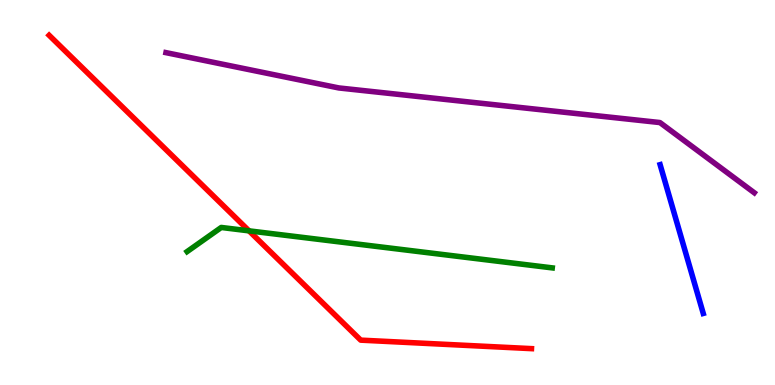[{'lines': ['blue', 'red'], 'intersections': []}, {'lines': ['green', 'red'], 'intersections': [{'x': 3.21, 'y': 4.0}]}, {'lines': ['purple', 'red'], 'intersections': []}, {'lines': ['blue', 'green'], 'intersections': []}, {'lines': ['blue', 'purple'], 'intersections': []}, {'lines': ['green', 'purple'], 'intersections': []}]